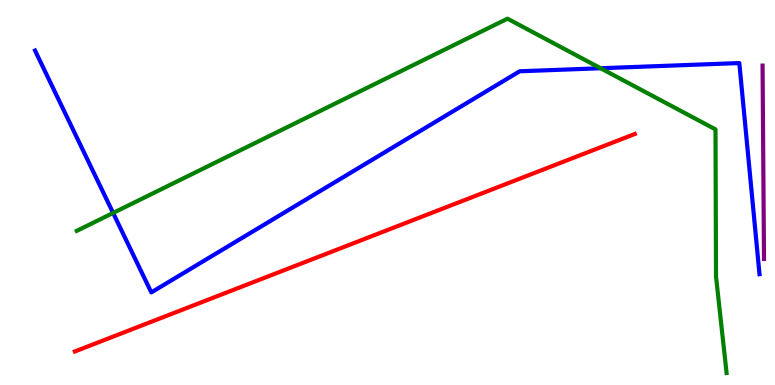[{'lines': ['blue', 'red'], 'intersections': []}, {'lines': ['green', 'red'], 'intersections': []}, {'lines': ['purple', 'red'], 'intersections': []}, {'lines': ['blue', 'green'], 'intersections': [{'x': 1.46, 'y': 4.47}, {'x': 7.75, 'y': 8.23}]}, {'lines': ['blue', 'purple'], 'intersections': []}, {'lines': ['green', 'purple'], 'intersections': []}]